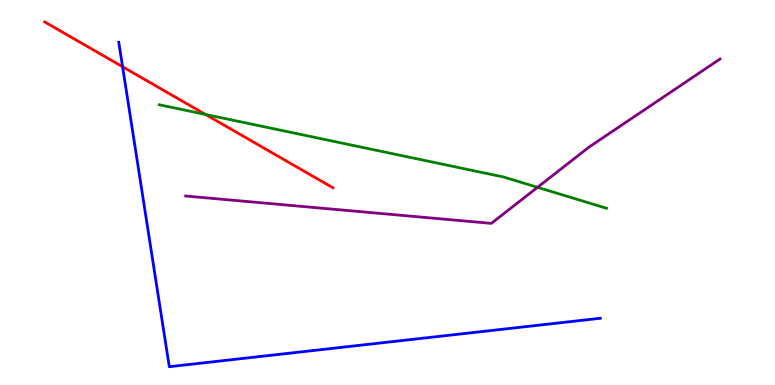[{'lines': ['blue', 'red'], 'intersections': [{'x': 1.58, 'y': 8.27}]}, {'lines': ['green', 'red'], 'intersections': [{'x': 2.65, 'y': 7.03}]}, {'lines': ['purple', 'red'], 'intersections': []}, {'lines': ['blue', 'green'], 'intersections': []}, {'lines': ['blue', 'purple'], 'intersections': []}, {'lines': ['green', 'purple'], 'intersections': [{'x': 6.94, 'y': 5.13}]}]